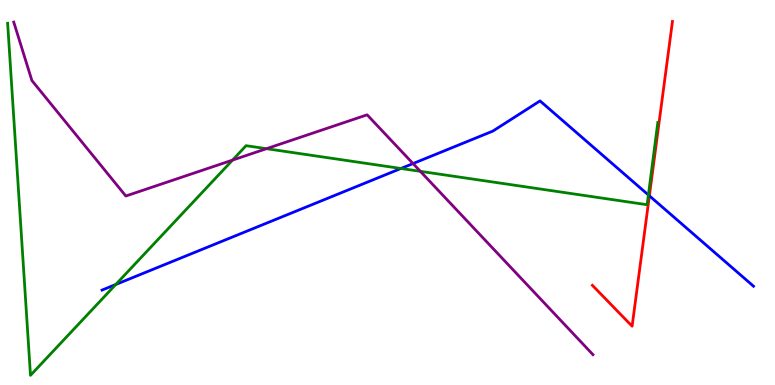[{'lines': ['blue', 'red'], 'intersections': [{'x': 8.38, 'y': 4.91}]}, {'lines': ['green', 'red'], 'intersections': []}, {'lines': ['purple', 'red'], 'intersections': []}, {'lines': ['blue', 'green'], 'intersections': [{'x': 1.49, 'y': 2.61}, {'x': 5.17, 'y': 5.62}, {'x': 8.37, 'y': 4.94}]}, {'lines': ['blue', 'purple'], 'intersections': [{'x': 5.33, 'y': 5.75}]}, {'lines': ['green', 'purple'], 'intersections': [{'x': 3.0, 'y': 5.84}, {'x': 3.44, 'y': 6.14}, {'x': 5.42, 'y': 5.55}]}]